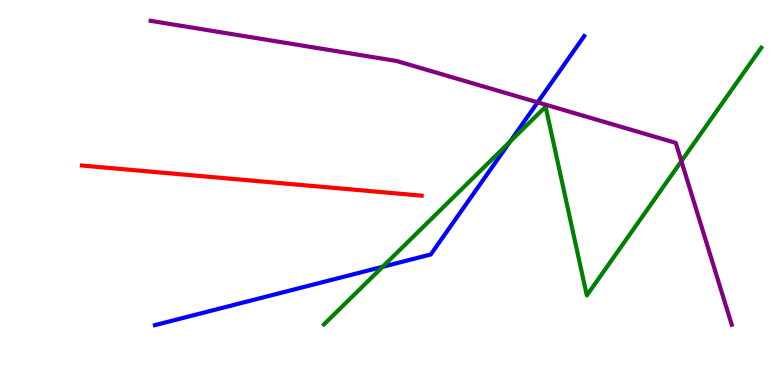[{'lines': ['blue', 'red'], 'intersections': []}, {'lines': ['green', 'red'], 'intersections': []}, {'lines': ['purple', 'red'], 'intersections': []}, {'lines': ['blue', 'green'], 'intersections': [{'x': 4.94, 'y': 3.07}, {'x': 6.58, 'y': 6.32}]}, {'lines': ['blue', 'purple'], 'intersections': [{'x': 6.94, 'y': 7.34}]}, {'lines': ['green', 'purple'], 'intersections': [{'x': 8.79, 'y': 5.81}]}]